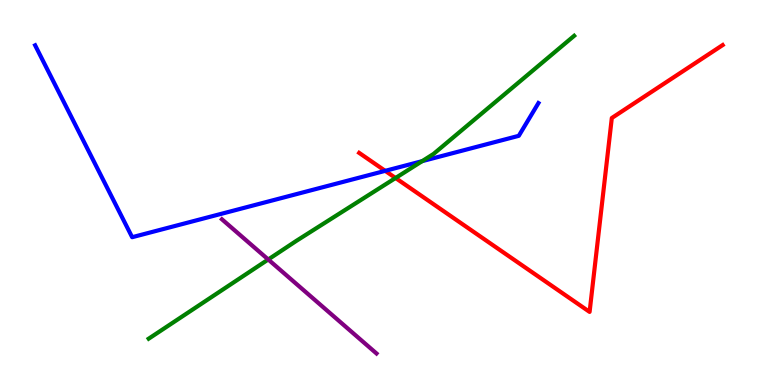[{'lines': ['blue', 'red'], 'intersections': [{'x': 4.97, 'y': 5.56}]}, {'lines': ['green', 'red'], 'intersections': [{'x': 5.1, 'y': 5.38}]}, {'lines': ['purple', 'red'], 'intersections': []}, {'lines': ['blue', 'green'], 'intersections': [{'x': 5.45, 'y': 5.81}]}, {'lines': ['blue', 'purple'], 'intersections': []}, {'lines': ['green', 'purple'], 'intersections': [{'x': 3.46, 'y': 3.26}]}]